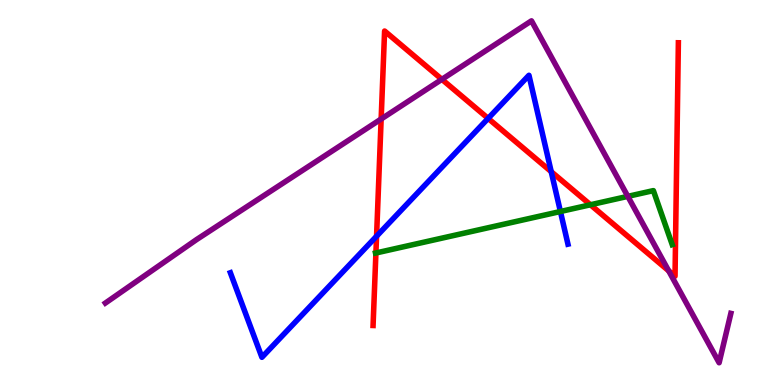[{'lines': ['blue', 'red'], 'intersections': [{'x': 4.86, 'y': 3.86}, {'x': 6.3, 'y': 6.92}, {'x': 7.11, 'y': 5.54}]}, {'lines': ['green', 'red'], 'intersections': [{'x': 4.85, 'y': 3.43}, {'x': 7.62, 'y': 4.68}]}, {'lines': ['purple', 'red'], 'intersections': [{'x': 4.92, 'y': 6.91}, {'x': 5.7, 'y': 7.94}, {'x': 8.63, 'y': 2.97}]}, {'lines': ['blue', 'green'], 'intersections': [{'x': 7.23, 'y': 4.51}]}, {'lines': ['blue', 'purple'], 'intersections': []}, {'lines': ['green', 'purple'], 'intersections': [{'x': 8.1, 'y': 4.9}]}]